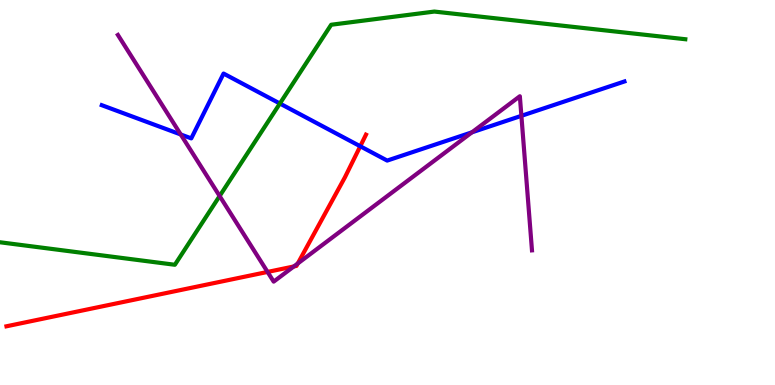[{'lines': ['blue', 'red'], 'intersections': [{'x': 4.65, 'y': 6.2}]}, {'lines': ['green', 'red'], 'intersections': []}, {'lines': ['purple', 'red'], 'intersections': [{'x': 3.45, 'y': 2.94}, {'x': 3.79, 'y': 3.08}, {'x': 3.84, 'y': 3.16}]}, {'lines': ['blue', 'green'], 'intersections': [{'x': 3.61, 'y': 7.31}]}, {'lines': ['blue', 'purple'], 'intersections': [{'x': 2.33, 'y': 6.51}, {'x': 6.09, 'y': 6.56}, {'x': 6.73, 'y': 6.99}]}, {'lines': ['green', 'purple'], 'intersections': [{'x': 2.83, 'y': 4.91}]}]